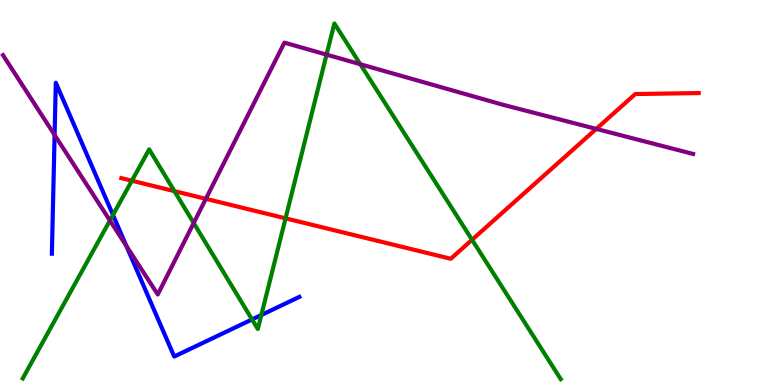[{'lines': ['blue', 'red'], 'intersections': []}, {'lines': ['green', 'red'], 'intersections': [{'x': 1.7, 'y': 5.31}, {'x': 2.25, 'y': 5.04}, {'x': 3.68, 'y': 4.33}, {'x': 6.09, 'y': 3.77}]}, {'lines': ['purple', 'red'], 'intersections': [{'x': 2.66, 'y': 4.84}, {'x': 7.69, 'y': 6.65}]}, {'lines': ['blue', 'green'], 'intersections': [{'x': 1.46, 'y': 4.42}, {'x': 3.25, 'y': 1.7}, {'x': 3.37, 'y': 1.82}]}, {'lines': ['blue', 'purple'], 'intersections': [{'x': 0.705, 'y': 6.49}, {'x': 1.63, 'y': 3.61}]}, {'lines': ['green', 'purple'], 'intersections': [{'x': 1.42, 'y': 4.27}, {'x': 2.5, 'y': 4.21}, {'x': 4.21, 'y': 8.58}, {'x': 4.65, 'y': 8.33}]}]